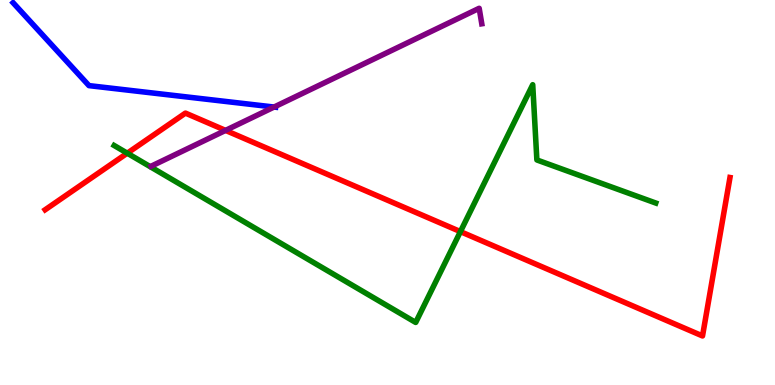[{'lines': ['blue', 'red'], 'intersections': []}, {'lines': ['green', 'red'], 'intersections': [{'x': 1.64, 'y': 6.02}, {'x': 5.94, 'y': 3.98}]}, {'lines': ['purple', 'red'], 'intersections': [{'x': 2.91, 'y': 6.61}]}, {'lines': ['blue', 'green'], 'intersections': []}, {'lines': ['blue', 'purple'], 'intersections': [{'x': 3.54, 'y': 7.22}]}, {'lines': ['green', 'purple'], 'intersections': []}]